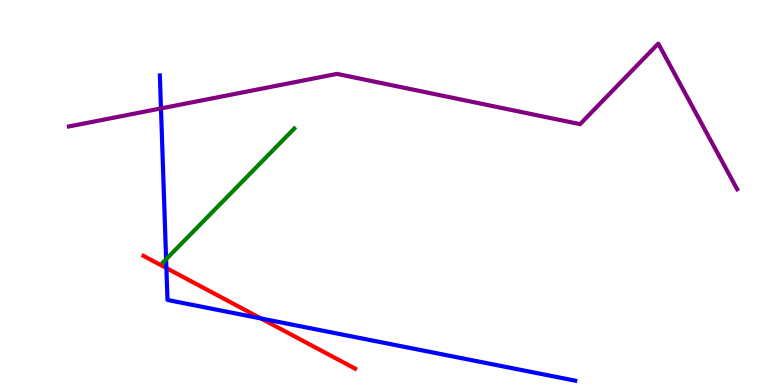[{'lines': ['blue', 'red'], 'intersections': [{'x': 2.15, 'y': 3.04}, {'x': 3.37, 'y': 1.73}]}, {'lines': ['green', 'red'], 'intersections': []}, {'lines': ['purple', 'red'], 'intersections': []}, {'lines': ['blue', 'green'], 'intersections': [{'x': 2.14, 'y': 3.27}]}, {'lines': ['blue', 'purple'], 'intersections': [{'x': 2.08, 'y': 7.18}]}, {'lines': ['green', 'purple'], 'intersections': []}]